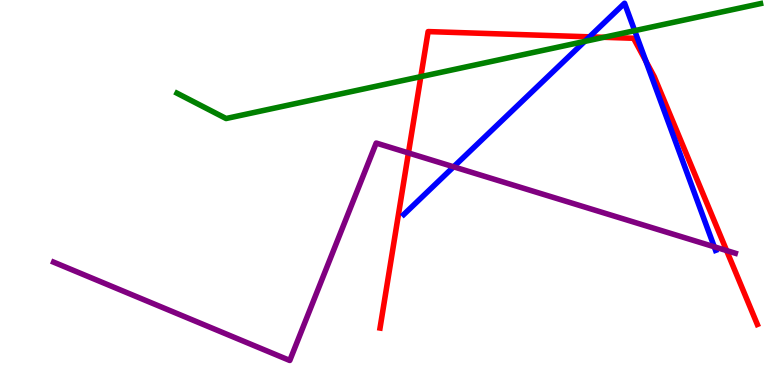[{'lines': ['blue', 'red'], 'intersections': [{'x': 7.61, 'y': 9.04}, {'x': 8.33, 'y': 8.41}]}, {'lines': ['green', 'red'], 'intersections': [{'x': 5.43, 'y': 8.01}, {'x': 7.79, 'y': 9.03}]}, {'lines': ['purple', 'red'], 'intersections': [{'x': 5.27, 'y': 6.03}, {'x': 9.38, 'y': 3.49}]}, {'lines': ['blue', 'green'], 'intersections': [{'x': 7.54, 'y': 8.92}, {'x': 8.19, 'y': 9.2}]}, {'lines': ['blue', 'purple'], 'intersections': [{'x': 5.85, 'y': 5.67}, {'x': 9.22, 'y': 3.59}]}, {'lines': ['green', 'purple'], 'intersections': []}]